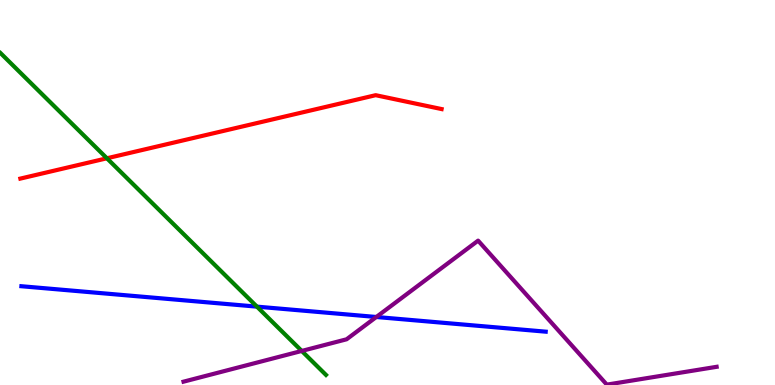[{'lines': ['blue', 'red'], 'intersections': []}, {'lines': ['green', 'red'], 'intersections': [{'x': 1.38, 'y': 5.89}]}, {'lines': ['purple', 'red'], 'intersections': []}, {'lines': ['blue', 'green'], 'intersections': [{'x': 3.32, 'y': 2.04}]}, {'lines': ['blue', 'purple'], 'intersections': [{'x': 4.86, 'y': 1.77}]}, {'lines': ['green', 'purple'], 'intersections': [{'x': 3.89, 'y': 0.885}]}]